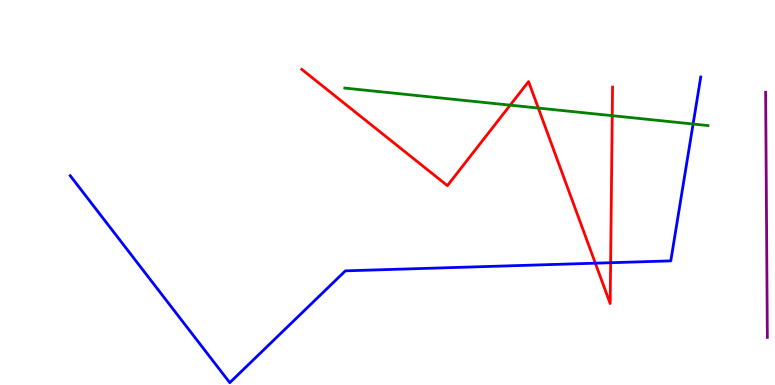[{'lines': ['blue', 'red'], 'intersections': [{'x': 7.68, 'y': 3.16}, {'x': 7.88, 'y': 3.18}]}, {'lines': ['green', 'red'], 'intersections': [{'x': 6.58, 'y': 7.27}, {'x': 6.95, 'y': 7.19}, {'x': 7.9, 'y': 7.0}]}, {'lines': ['purple', 'red'], 'intersections': []}, {'lines': ['blue', 'green'], 'intersections': [{'x': 8.94, 'y': 6.78}]}, {'lines': ['blue', 'purple'], 'intersections': []}, {'lines': ['green', 'purple'], 'intersections': []}]